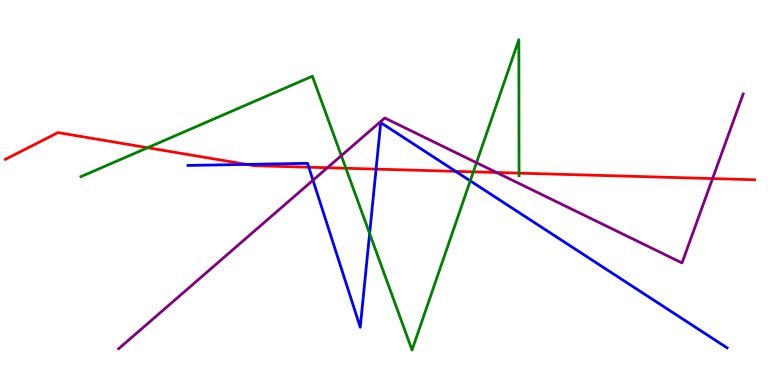[{'lines': ['blue', 'red'], 'intersections': [{'x': 3.18, 'y': 5.73}, {'x': 3.98, 'y': 5.66}, {'x': 4.85, 'y': 5.61}, {'x': 5.88, 'y': 5.55}]}, {'lines': ['green', 'red'], 'intersections': [{'x': 1.9, 'y': 6.16}, {'x': 4.46, 'y': 5.63}, {'x': 6.11, 'y': 5.54}, {'x': 6.7, 'y': 5.5}]}, {'lines': ['purple', 'red'], 'intersections': [{'x': 4.22, 'y': 5.64}, {'x': 6.41, 'y': 5.52}, {'x': 9.19, 'y': 5.36}]}, {'lines': ['blue', 'green'], 'intersections': [{'x': 4.77, 'y': 3.94}, {'x': 6.07, 'y': 5.3}]}, {'lines': ['blue', 'purple'], 'intersections': [{'x': 4.04, 'y': 5.32}]}, {'lines': ['green', 'purple'], 'intersections': [{'x': 4.4, 'y': 5.96}, {'x': 6.15, 'y': 5.77}]}]